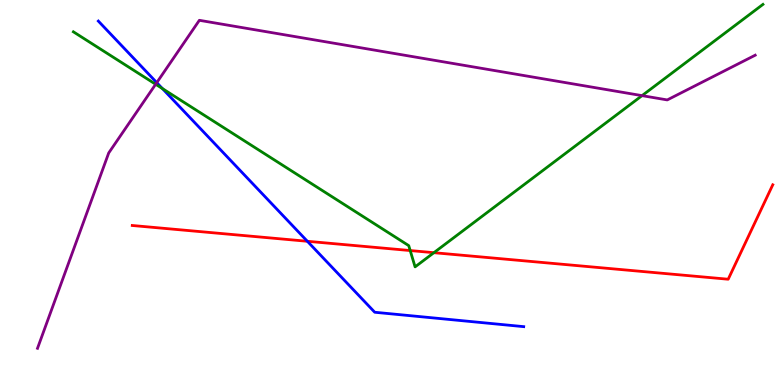[{'lines': ['blue', 'red'], 'intersections': [{'x': 3.97, 'y': 3.73}]}, {'lines': ['green', 'red'], 'intersections': [{'x': 5.29, 'y': 3.49}, {'x': 5.6, 'y': 3.44}]}, {'lines': ['purple', 'red'], 'intersections': []}, {'lines': ['blue', 'green'], 'intersections': [{'x': 2.1, 'y': 7.7}]}, {'lines': ['blue', 'purple'], 'intersections': [{'x': 2.02, 'y': 7.85}]}, {'lines': ['green', 'purple'], 'intersections': [{'x': 2.01, 'y': 7.81}, {'x': 8.28, 'y': 7.52}]}]